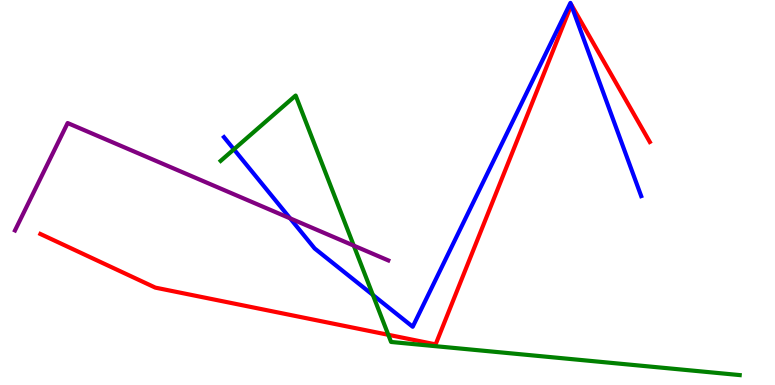[{'lines': ['blue', 'red'], 'intersections': [{'x': 7.37, 'y': 9.87}]}, {'lines': ['green', 'red'], 'intersections': [{'x': 5.01, 'y': 1.3}]}, {'lines': ['purple', 'red'], 'intersections': []}, {'lines': ['blue', 'green'], 'intersections': [{'x': 3.02, 'y': 6.12}, {'x': 4.81, 'y': 2.34}]}, {'lines': ['blue', 'purple'], 'intersections': [{'x': 3.74, 'y': 4.33}]}, {'lines': ['green', 'purple'], 'intersections': [{'x': 4.56, 'y': 3.62}]}]